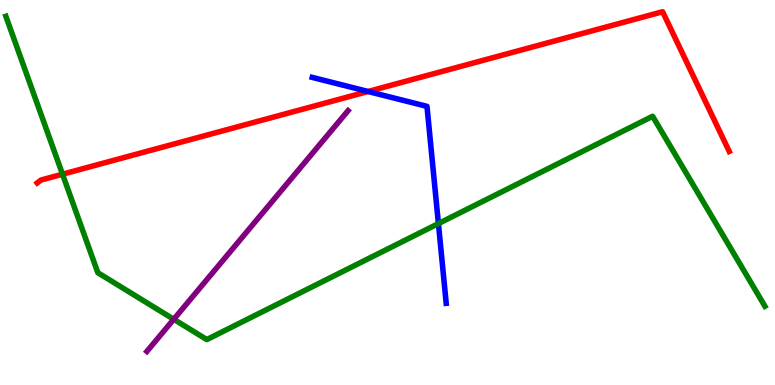[{'lines': ['blue', 'red'], 'intersections': [{'x': 4.75, 'y': 7.62}]}, {'lines': ['green', 'red'], 'intersections': [{'x': 0.807, 'y': 5.48}]}, {'lines': ['purple', 'red'], 'intersections': []}, {'lines': ['blue', 'green'], 'intersections': [{'x': 5.66, 'y': 4.19}]}, {'lines': ['blue', 'purple'], 'intersections': []}, {'lines': ['green', 'purple'], 'intersections': [{'x': 2.24, 'y': 1.71}]}]